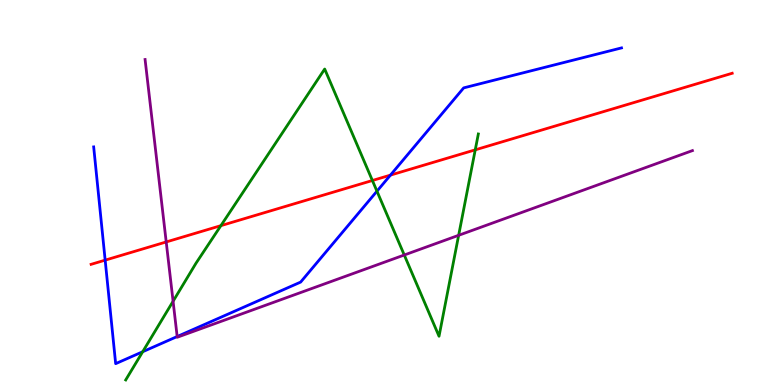[{'lines': ['blue', 'red'], 'intersections': [{'x': 1.36, 'y': 3.24}, {'x': 5.04, 'y': 5.45}]}, {'lines': ['green', 'red'], 'intersections': [{'x': 2.85, 'y': 4.14}, {'x': 4.8, 'y': 5.31}, {'x': 6.13, 'y': 6.11}]}, {'lines': ['purple', 'red'], 'intersections': [{'x': 2.14, 'y': 3.72}]}, {'lines': ['blue', 'green'], 'intersections': [{'x': 1.84, 'y': 0.864}, {'x': 4.86, 'y': 5.03}]}, {'lines': ['blue', 'purple'], 'intersections': [{'x': 2.29, 'y': 1.26}]}, {'lines': ['green', 'purple'], 'intersections': [{'x': 2.23, 'y': 2.17}, {'x': 5.22, 'y': 3.38}, {'x': 5.92, 'y': 3.89}]}]